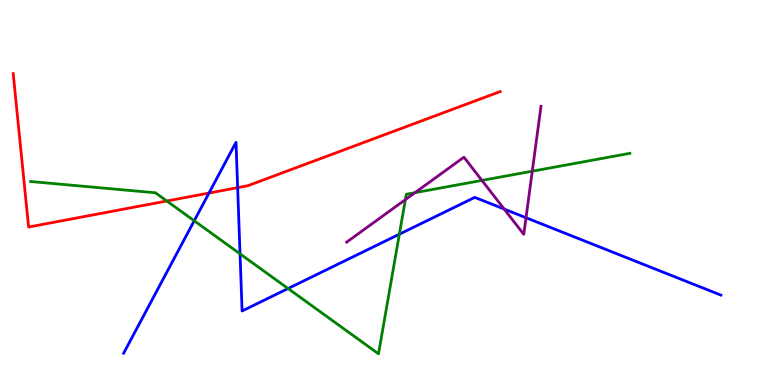[{'lines': ['blue', 'red'], 'intersections': [{'x': 2.7, 'y': 4.99}, {'x': 3.07, 'y': 5.13}]}, {'lines': ['green', 'red'], 'intersections': [{'x': 2.15, 'y': 4.78}]}, {'lines': ['purple', 'red'], 'intersections': []}, {'lines': ['blue', 'green'], 'intersections': [{'x': 2.51, 'y': 4.27}, {'x': 3.1, 'y': 3.41}, {'x': 3.72, 'y': 2.51}, {'x': 5.15, 'y': 3.92}]}, {'lines': ['blue', 'purple'], 'intersections': [{'x': 6.51, 'y': 4.57}, {'x': 6.79, 'y': 4.34}]}, {'lines': ['green', 'purple'], 'intersections': [{'x': 5.23, 'y': 4.82}, {'x': 5.35, 'y': 5.0}, {'x': 6.22, 'y': 5.31}, {'x': 6.87, 'y': 5.55}]}]